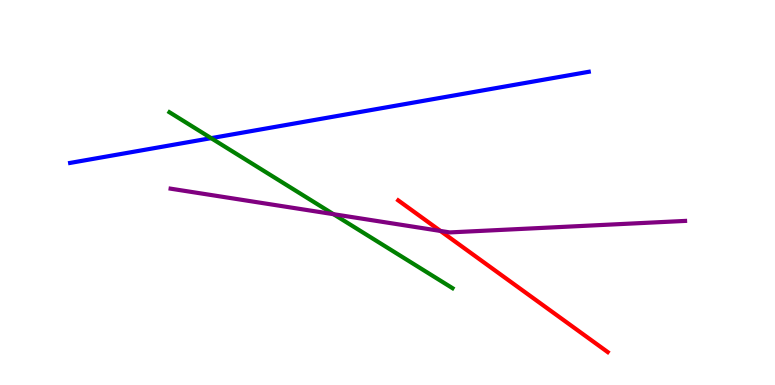[{'lines': ['blue', 'red'], 'intersections': []}, {'lines': ['green', 'red'], 'intersections': []}, {'lines': ['purple', 'red'], 'intersections': [{'x': 5.68, 'y': 4.0}]}, {'lines': ['blue', 'green'], 'intersections': [{'x': 2.72, 'y': 6.41}]}, {'lines': ['blue', 'purple'], 'intersections': []}, {'lines': ['green', 'purple'], 'intersections': [{'x': 4.3, 'y': 4.44}]}]